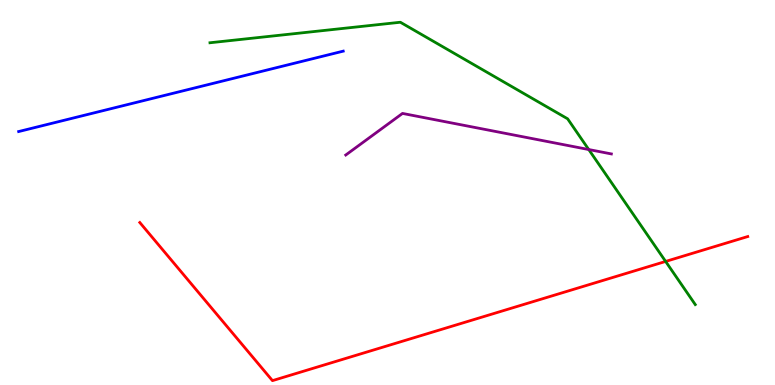[{'lines': ['blue', 'red'], 'intersections': []}, {'lines': ['green', 'red'], 'intersections': [{'x': 8.59, 'y': 3.21}]}, {'lines': ['purple', 'red'], 'intersections': []}, {'lines': ['blue', 'green'], 'intersections': []}, {'lines': ['blue', 'purple'], 'intersections': []}, {'lines': ['green', 'purple'], 'intersections': [{'x': 7.6, 'y': 6.12}]}]